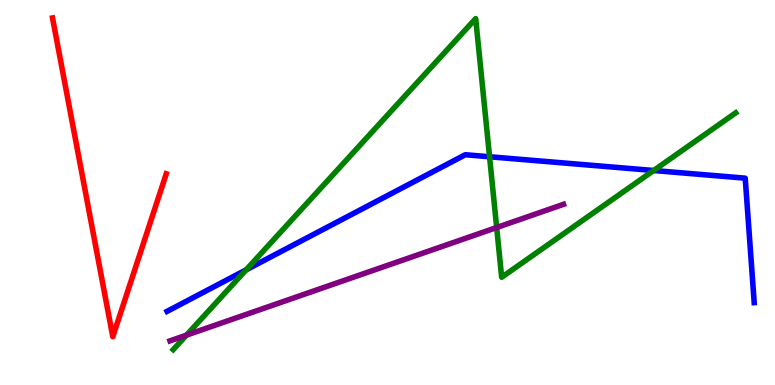[{'lines': ['blue', 'red'], 'intersections': []}, {'lines': ['green', 'red'], 'intersections': []}, {'lines': ['purple', 'red'], 'intersections': []}, {'lines': ['blue', 'green'], 'intersections': [{'x': 3.18, 'y': 2.99}, {'x': 6.32, 'y': 5.93}, {'x': 8.43, 'y': 5.57}]}, {'lines': ['blue', 'purple'], 'intersections': []}, {'lines': ['green', 'purple'], 'intersections': [{'x': 2.41, 'y': 1.29}, {'x': 6.41, 'y': 4.09}]}]